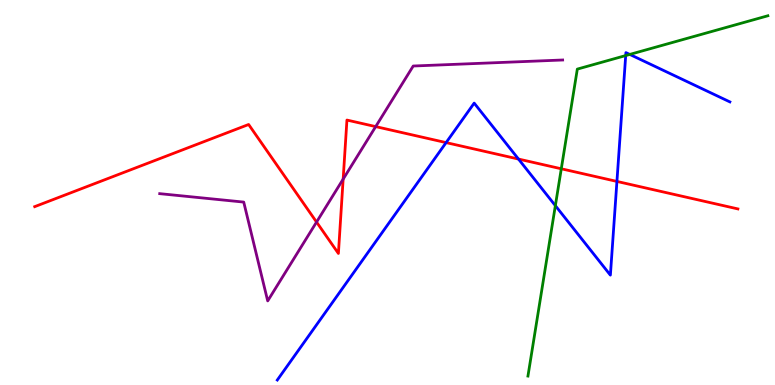[{'lines': ['blue', 'red'], 'intersections': [{'x': 5.76, 'y': 6.3}, {'x': 6.69, 'y': 5.87}, {'x': 7.96, 'y': 5.29}]}, {'lines': ['green', 'red'], 'intersections': [{'x': 7.24, 'y': 5.62}]}, {'lines': ['purple', 'red'], 'intersections': [{'x': 4.08, 'y': 4.23}, {'x': 4.43, 'y': 5.35}, {'x': 4.85, 'y': 6.71}]}, {'lines': ['blue', 'green'], 'intersections': [{'x': 7.17, 'y': 4.66}, {'x': 8.07, 'y': 8.56}, {'x': 8.13, 'y': 8.59}]}, {'lines': ['blue', 'purple'], 'intersections': []}, {'lines': ['green', 'purple'], 'intersections': []}]